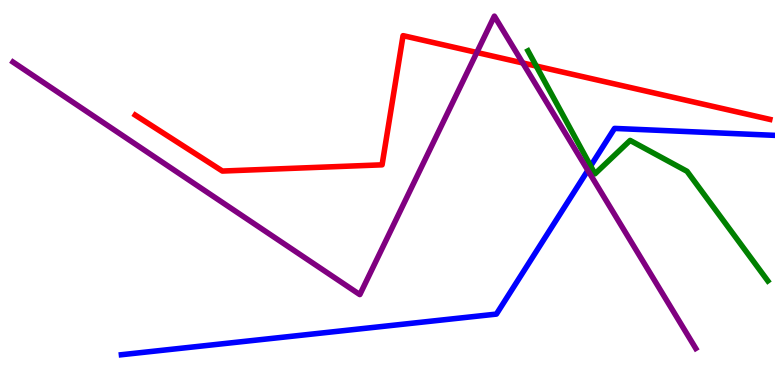[{'lines': ['blue', 'red'], 'intersections': []}, {'lines': ['green', 'red'], 'intersections': [{'x': 6.92, 'y': 8.28}]}, {'lines': ['purple', 'red'], 'intersections': [{'x': 6.15, 'y': 8.64}, {'x': 6.75, 'y': 8.36}]}, {'lines': ['blue', 'green'], 'intersections': [{'x': 7.62, 'y': 5.69}]}, {'lines': ['blue', 'purple'], 'intersections': [{'x': 7.59, 'y': 5.57}]}, {'lines': ['green', 'purple'], 'intersections': []}]